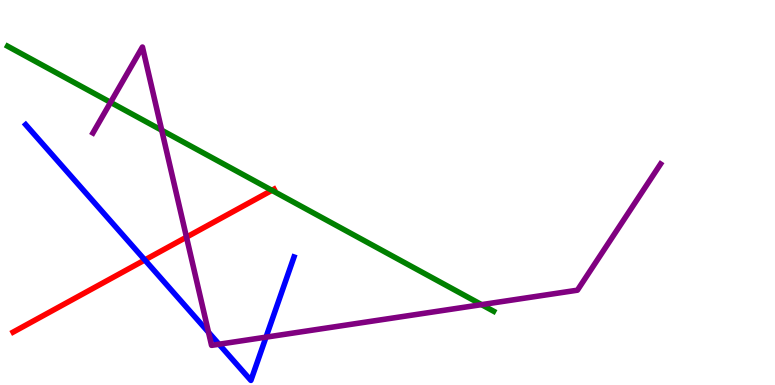[{'lines': ['blue', 'red'], 'intersections': [{'x': 1.87, 'y': 3.25}]}, {'lines': ['green', 'red'], 'intersections': [{'x': 3.51, 'y': 5.06}]}, {'lines': ['purple', 'red'], 'intersections': [{'x': 2.41, 'y': 3.84}]}, {'lines': ['blue', 'green'], 'intersections': []}, {'lines': ['blue', 'purple'], 'intersections': [{'x': 2.69, 'y': 1.37}, {'x': 2.83, 'y': 1.06}, {'x': 3.43, 'y': 1.24}]}, {'lines': ['green', 'purple'], 'intersections': [{'x': 1.43, 'y': 7.34}, {'x': 2.09, 'y': 6.62}, {'x': 6.21, 'y': 2.09}]}]